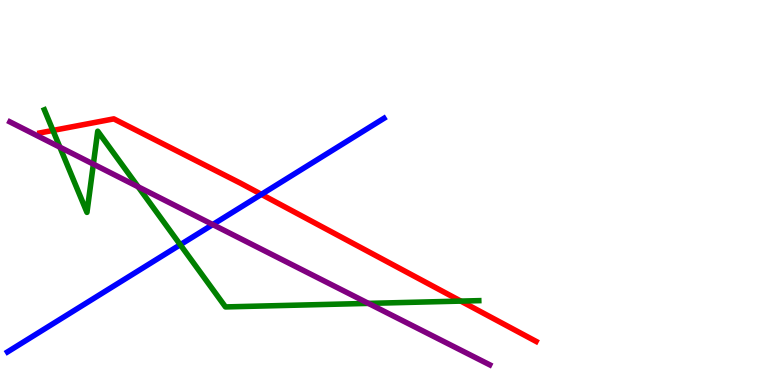[{'lines': ['blue', 'red'], 'intersections': [{'x': 3.37, 'y': 4.95}]}, {'lines': ['green', 'red'], 'intersections': [{'x': 0.683, 'y': 6.61}, {'x': 5.95, 'y': 2.18}]}, {'lines': ['purple', 'red'], 'intersections': []}, {'lines': ['blue', 'green'], 'intersections': [{'x': 2.33, 'y': 3.64}]}, {'lines': ['blue', 'purple'], 'intersections': [{'x': 2.75, 'y': 4.17}]}, {'lines': ['green', 'purple'], 'intersections': [{'x': 0.773, 'y': 6.18}, {'x': 1.2, 'y': 5.74}, {'x': 1.78, 'y': 5.15}, {'x': 4.75, 'y': 2.12}]}]